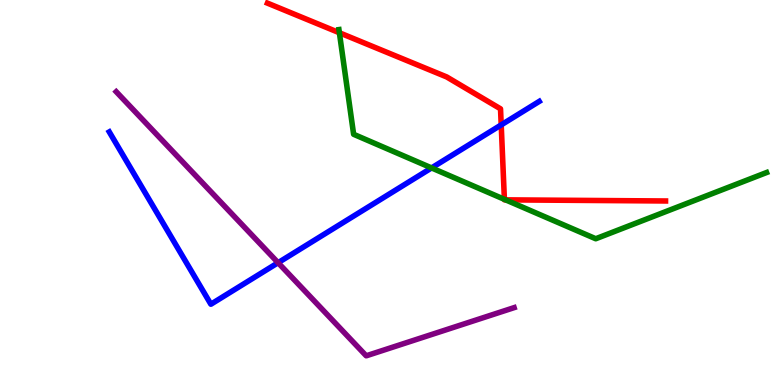[{'lines': ['blue', 'red'], 'intersections': [{'x': 6.47, 'y': 6.76}]}, {'lines': ['green', 'red'], 'intersections': [{'x': 4.38, 'y': 9.15}, {'x': 6.51, 'y': 4.82}, {'x': 6.52, 'y': 4.81}]}, {'lines': ['purple', 'red'], 'intersections': []}, {'lines': ['blue', 'green'], 'intersections': [{'x': 5.57, 'y': 5.64}]}, {'lines': ['blue', 'purple'], 'intersections': [{'x': 3.59, 'y': 3.18}]}, {'lines': ['green', 'purple'], 'intersections': []}]